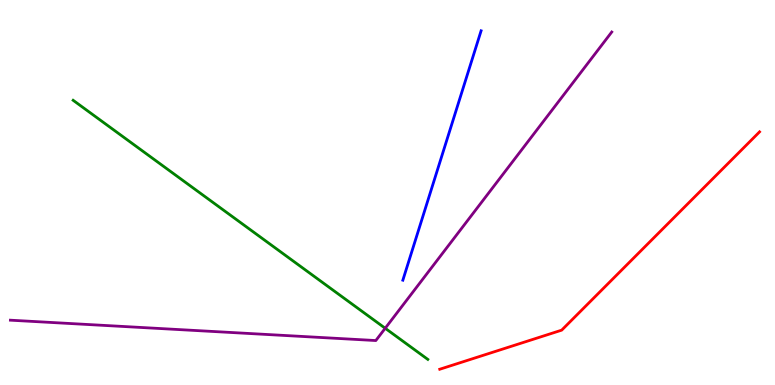[{'lines': ['blue', 'red'], 'intersections': []}, {'lines': ['green', 'red'], 'intersections': []}, {'lines': ['purple', 'red'], 'intersections': []}, {'lines': ['blue', 'green'], 'intersections': []}, {'lines': ['blue', 'purple'], 'intersections': []}, {'lines': ['green', 'purple'], 'intersections': [{'x': 4.97, 'y': 1.47}]}]